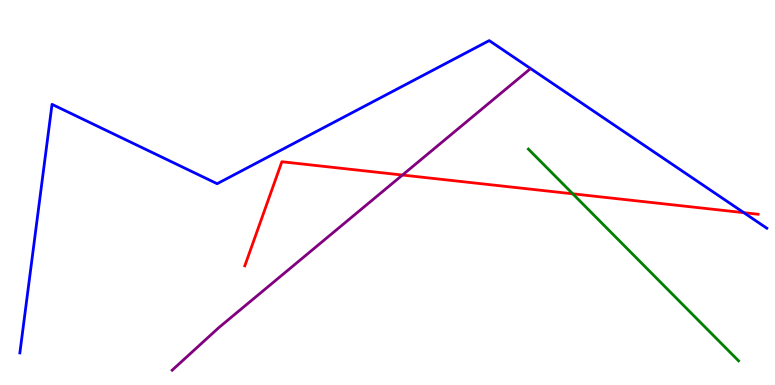[{'lines': ['blue', 'red'], 'intersections': [{'x': 9.6, 'y': 4.48}]}, {'lines': ['green', 'red'], 'intersections': [{'x': 7.39, 'y': 4.97}]}, {'lines': ['purple', 'red'], 'intersections': [{'x': 5.19, 'y': 5.45}]}, {'lines': ['blue', 'green'], 'intersections': []}, {'lines': ['blue', 'purple'], 'intersections': []}, {'lines': ['green', 'purple'], 'intersections': []}]